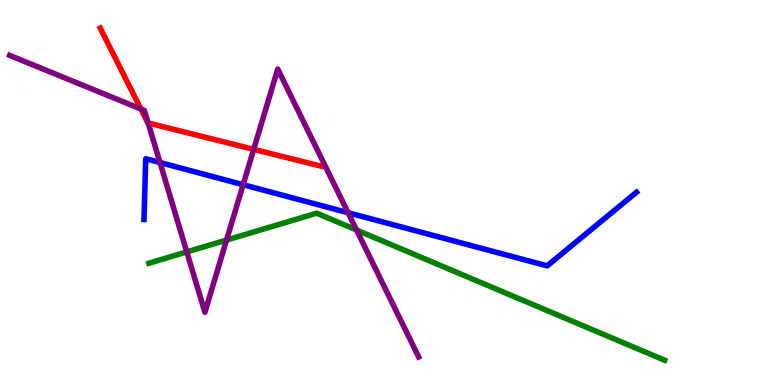[{'lines': ['blue', 'red'], 'intersections': []}, {'lines': ['green', 'red'], 'intersections': []}, {'lines': ['purple', 'red'], 'intersections': [{'x': 1.82, 'y': 7.17}, {'x': 1.91, 'y': 6.81}, {'x': 3.27, 'y': 6.12}]}, {'lines': ['blue', 'green'], 'intersections': []}, {'lines': ['blue', 'purple'], 'intersections': [{'x': 2.06, 'y': 5.78}, {'x': 3.14, 'y': 5.2}, {'x': 4.49, 'y': 4.47}]}, {'lines': ['green', 'purple'], 'intersections': [{'x': 2.41, 'y': 3.46}, {'x': 2.92, 'y': 3.76}, {'x': 4.6, 'y': 4.03}]}]